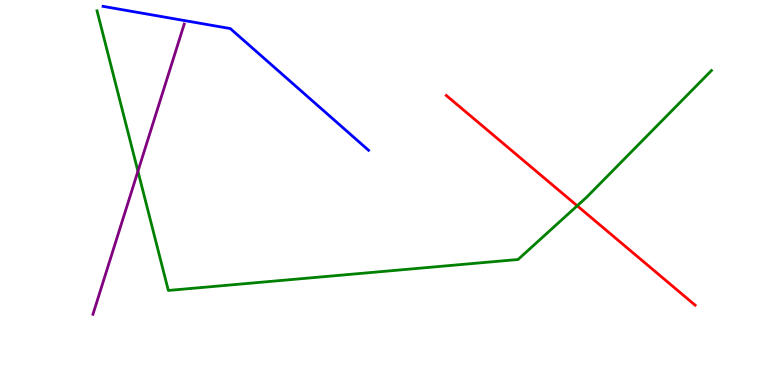[{'lines': ['blue', 'red'], 'intersections': []}, {'lines': ['green', 'red'], 'intersections': [{'x': 7.45, 'y': 4.65}]}, {'lines': ['purple', 'red'], 'intersections': []}, {'lines': ['blue', 'green'], 'intersections': []}, {'lines': ['blue', 'purple'], 'intersections': []}, {'lines': ['green', 'purple'], 'intersections': [{'x': 1.78, 'y': 5.55}]}]